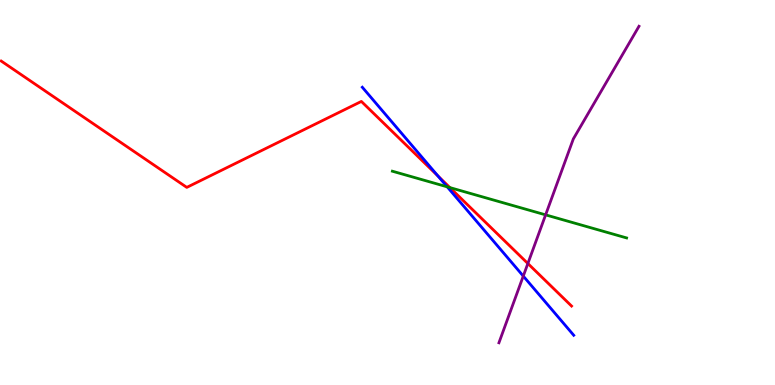[{'lines': ['blue', 'red'], 'intersections': [{'x': 5.65, 'y': 5.43}]}, {'lines': ['green', 'red'], 'intersections': [{'x': 5.8, 'y': 5.13}]}, {'lines': ['purple', 'red'], 'intersections': [{'x': 6.81, 'y': 3.16}]}, {'lines': ['blue', 'green'], 'intersections': [{'x': 5.77, 'y': 5.15}]}, {'lines': ['blue', 'purple'], 'intersections': [{'x': 6.75, 'y': 2.83}]}, {'lines': ['green', 'purple'], 'intersections': [{'x': 7.04, 'y': 4.42}]}]